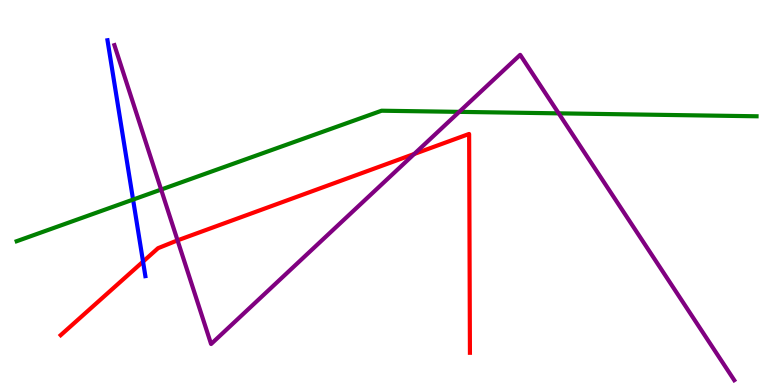[{'lines': ['blue', 'red'], 'intersections': [{'x': 1.85, 'y': 3.21}]}, {'lines': ['green', 'red'], 'intersections': []}, {'lines': ['purple', 'red'], 'intersections': [{'x': 2.29, 'y': 3.76}, {'x': 5.34, 'y': 6.0}]}, {'lines': ['blue', 'green'], 'intersections': [{'x': 1.72, 'y': 4.82}]}, {'lines': ['blue', 'purple'], 'intersections': []}, {'lines': ['green', 'purple'], 'intersections': [{'x': 2.08, 'y': 5.08}, {'x': 5.93, 'y': 7.09}, {'x': 7.21, 'y': 7.06}]}]